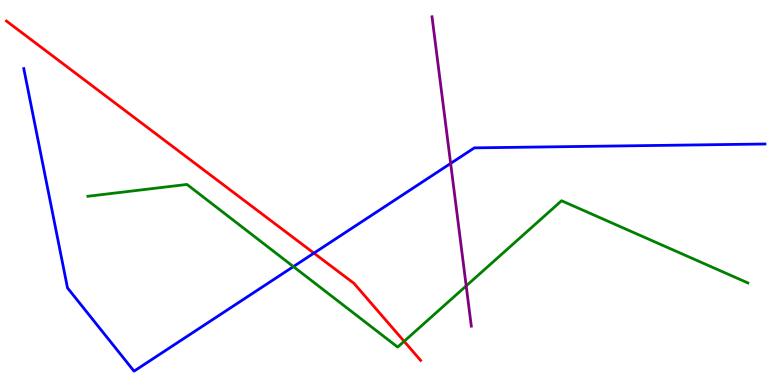[{'lines': ['blue', 'red'], 'intersections': [{'x': 4.05, 'y': 3.43}]}, {'lines': ['green', 'red'], 'intersections': [{'x': 5.21, 'y': 1.13}]}, {'lines': ['purple', 'red'], 'intersections': []}, {'lines': ['blue', 'green'], 'intersections': [{'x': 3.79, 'y': 3.08}]}, {'lines': ['blue', 'purple'], 'intersections': [{'x': 5.81, 'y': 5.76}]}, {'lines': ['green', 'purple'], 'intersections': [{'x': 6.02, 'y': 2.57}]}]